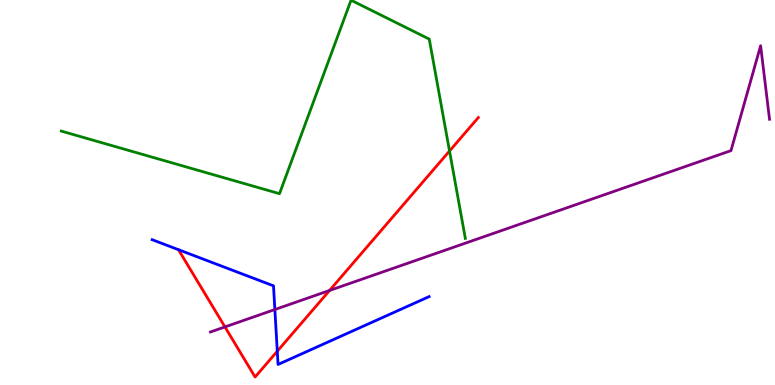[{'lines': ['blue', 'red'], 'intersections': [{'x': 3.58, 'y': 0.877}]}, {'lines': ['green', 'red'], 'intersections': [{'x': 5.8, 'y': 6.08}]}, {'lines': ['purple', 'red'], 'intersections': [{'x': 2.9, 'y': 1.51}, {'x': 4.25, 'y': 2.45}]}, {'lines': ['blue', 'green'], 'intersections': []}, {'lines': ['blue', 'purple'], 'intersections': [{'x': 3.55, 'y': 1.96}]}, {'lines': ['green', 'purple'], 'intersections': []}]